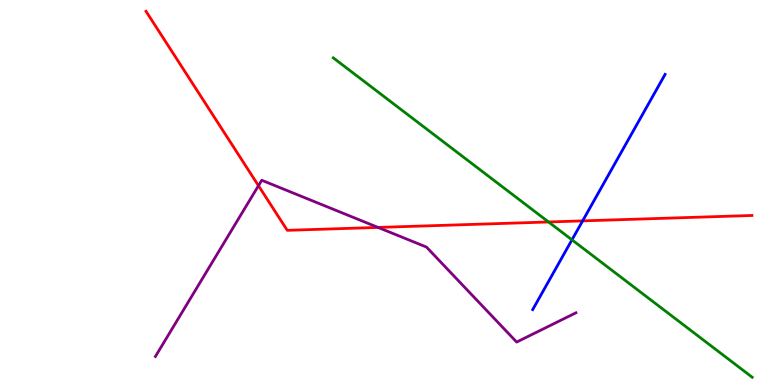[{'lines': ['blue', 'red'], 'intersections': [{'x': 7.52, 'y': 4.26}]}, {'lines': ['green', 'red'], 'intersections': [{'x': 7.08, 'y': 4.23}]}, {'lines': ['purple', 'red'], 'intersections': [{'x': 3.34, 'y': 5.18}, {'x': 4.88, 'y': 4.09}]}, {'lines': ['blue', 'green'], 'intersections': [{'x': 7.38, 'y': 3.77}]}, {'lines': ['blue', 'purple'], 'intersections': []}, {'lines': ['green', 'purple'], 'intersections': []}]